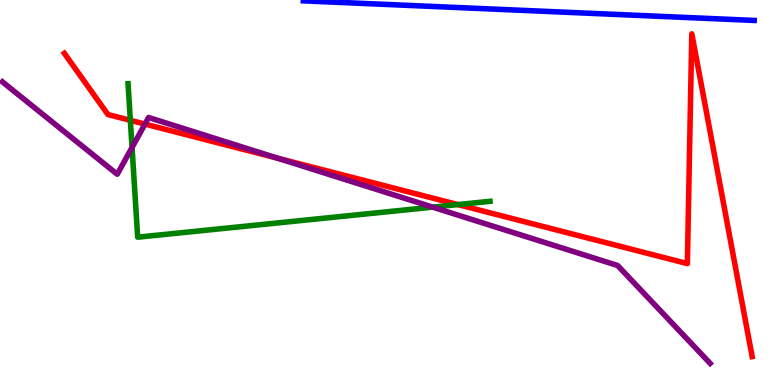[{'lines': ['blue', 'red'], 'intersections': []}, {'lines': ['green', 'red'], 'intersections': [{'x': 1.68, 'y': 6.87}, {'x': 5.91, 'y': 4.69}]}, {'lines': ['purple', 'red'], 'intersections': [{'x': 1.87, 'y': 6.78}, {'x': 3.58, 'y': 5.89}]}, {'lines': ['blue', 'green'], 'intersections': []}, {'lines': ['blue', 'purple'], 'intersections': []}, {'lines': ['green', 'purple'], 'intersections': [{'x': 1.7, 'y': 6.17}, {'x': 5.58, 'y': 4.62}]}]